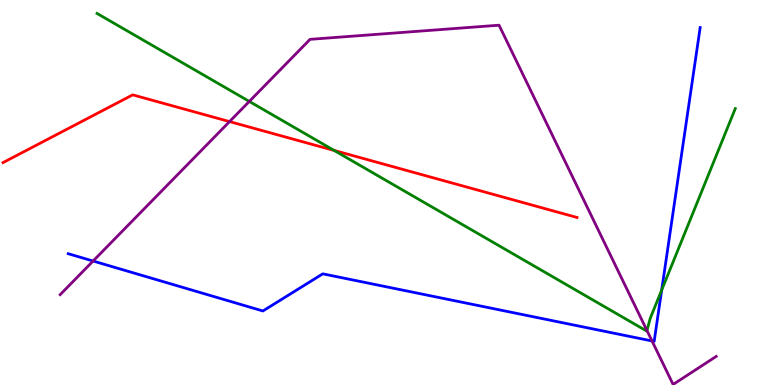[{'lines': ['blue', 'red'], 'intersections': []}, {'lines': ['green', 'red'], 'intersections': [{'x': 4.31, 'y': 6.09}]}, {'lines': ['purple', 'red'], 'intersections': [{'x': 2.96, 'y': 6.84}]}, {'lines': ['blue', 'green'], 'intersections': [{'x': 8.54, 'y': 2.47}]}, {'lines': ['blue', 'purple'], 'intersections': [{'x': 1.2, 'y': 3.22}, {'x': 8.41, 'y': 1.14}]}, {'lines': ['green', 'purple'], 'intersections': [{'x': 3.22, 'y': 7.37}, {'x': 8.35, 'y': 1.42}]}]